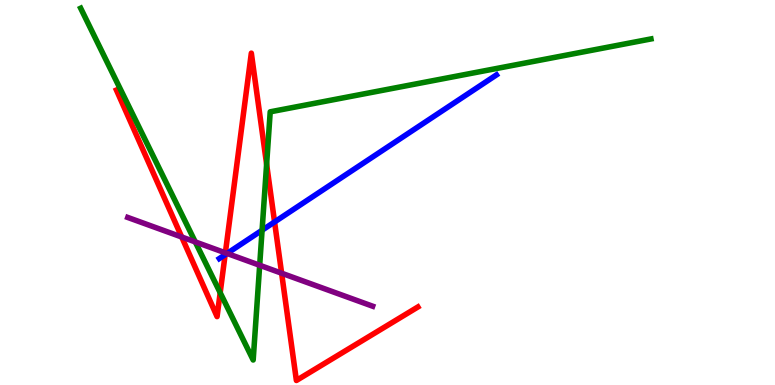[{'lines': ['blue', 'red'], 'intersections': [{'x': 2.9, 'y': 3.38}, {'x': 3.54, 'y': 4.23}]}, {'lines': ['green', 'red'], 'intersections': [{'x': 2.84, 'y': 2.4}, {'x': 3.44, 'y': 5.73}]}, {'lines': ['purple', 'red'], 'intersections': [{'x': 2.34, 'y': 3.84}, {'x': 2.91, 'y': 3.43}, {'x': 3.63, 'y': 2.9}]}, {'lines': ['blue', 'green'], 'intersections': [{'x': 3.38, 'y': 4.02}]}, {'lines': ['blue', 'purple'], 'intersections': [{'x': 2.93, 'y': 3.42}]}, {'lines': ['green', 'purple'], 'intersections': [{'x': 2.52, 'y': 3.72}, {'x': 3.35, 'y': 3.11}]}]